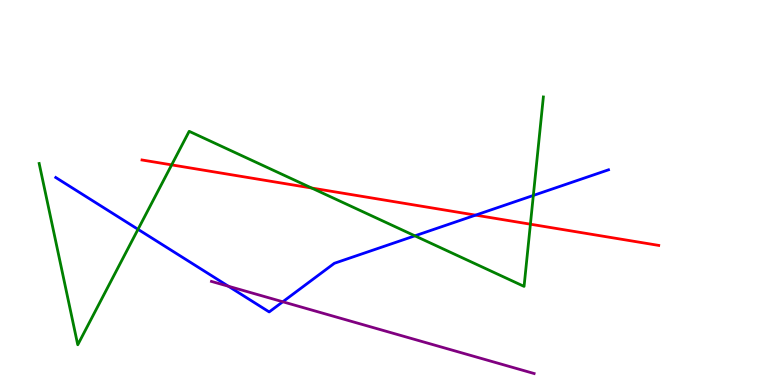[{'lines': ['blue', 'red'], 'intersections': [{'x': 6.14, 'y': 4.41}]}, {'lines': ['green', 'red'], 'intersections': [{'x': 2.21, 'y': 5.72}, {'x': 4.02, 'y': 5.12}, {'x': 6.84, 'y': 4.18}]}, {'lines': ['purple', 'red'], 'intersections': []}, {'lines': ['blue', 'green'], 'intersections': [{'x': 1.78, 'y': 4.04}, {'x': 5.35, 'y': 3.87}, {'x': 6.88, 'y': 4.92}]}, {'lines': ['blue', 'purple'], 'intersections': [{'x': 2.95, 'y': 2.57}, {'x': 3.65, 'y': 2.16}]}, {'lines': ['green', 'purple'], 'intersections': []}]